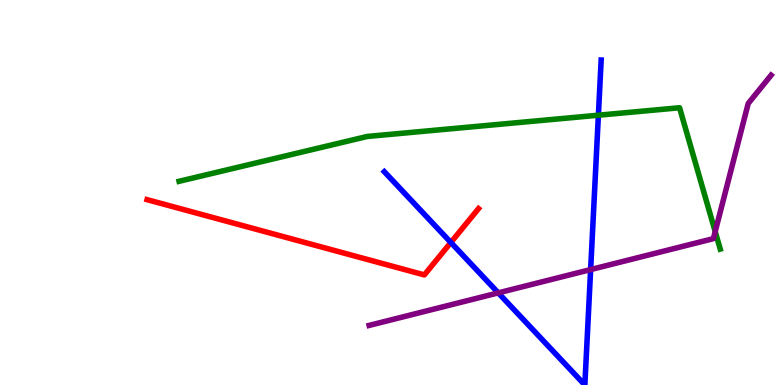[{'lines': ['blue', 'red'], 'intersections': [{'x': 5.82, 'y': 3.7}]}, {'lines': ['green', 'red'], 'intersections': []}, {'lines': ['purple', 'red'], 'intersections': []}, {'lines': ['blue', 'green'], 'intersections': [{'x': 7.72, 'y': 7.01}]}, {'lines': ['blue', 'purple'], 'intersections': [{'x': 6.43, 'y': 2.39}, {'x': 7.62, 'y': 3.0}]}, {'lines': ['green', 'purple'], 'intersections': [{'x': 9.23, 'y': 3.98}]}]